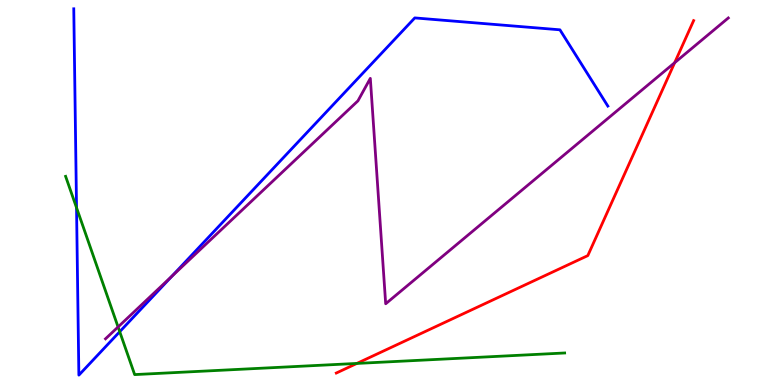[{'lines': ['blue', 'red'], 'intersections': []}, {'lines': ['green', 'red'], 'intersections': [{'x': 4.6, 'y': 0.56}]}, {'lines': ['purple', 'red'], 'intersections': [{'x': 8.71, 'y': 8.37}]}, {'lines': ['blue', 'green'], 'intersections': [{'x': 0.988, 'y': 4.61}, {'x': 1.54, 'y': 1.38}]}, {'lines': ['blue', 'purple'], 'intersections': [{'x': 2.22, 'y': 2.82}]}, {'lines': ['green', 'purple'], 'intersections': [{'x': 1.52, 'y': 1.51}]}]